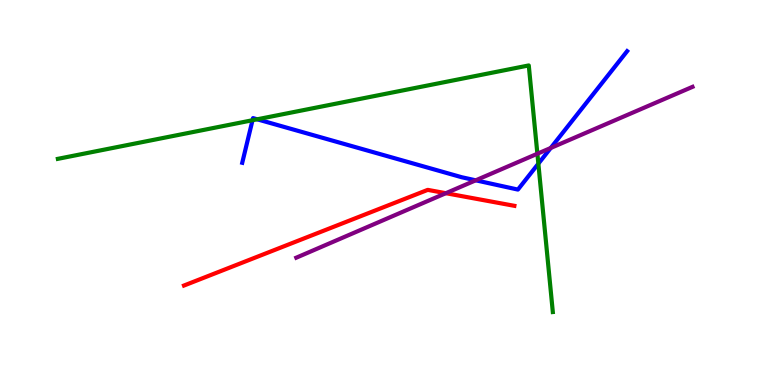[{'lines': ['blue', 'red'], 'intersections': []}, {'lines': ['green', 'red'], 'intersections': []}, {'lines': ['purple', 'red'], 'intersections': [{'x': 5.75, 'y': 4.98}]}, {'lines': ['blue', 'green'], 'intersections': [{'x': 3.26, 'y': 6.88}, {'x': 3.32, 'y': 6.9}, {'x': 6.95, 'y': 5.75}]}, {'lines': ['blue', 'purple'], 'intersections': [{'x': 6.14, 'y': 5.32}, {'x': 7.11, 'y': 6.16}]}, {'lines': ['green', 'purple'], 'intersections': [{'x': 6.93, 'y': 6.01}]}]